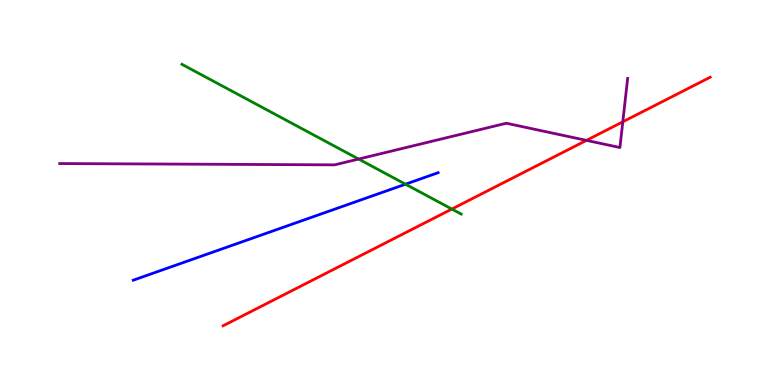[{'lines': ['blue', 'red'], 'intersections': []}, {'lines': ['green', 'red'], 'intersections': [{'x': 5.83, 'y': 4.57}]}, {'lines': ['purple', 'red'], 'intersections': [{'x': 7.57, 'y': 6.35}, {'x': 8.04, 'y': 6.84}]}, {'lines': ['blue', 'green'], 'intersections': [{'x': 5.23, 'y': 5.22}]}, {'lines': ['blue', 'purple'], 'intersections': []}, {'lines': ['green', 'purple'], 'intersections': [{'x': 4.63, 'y': 5.87}]}]